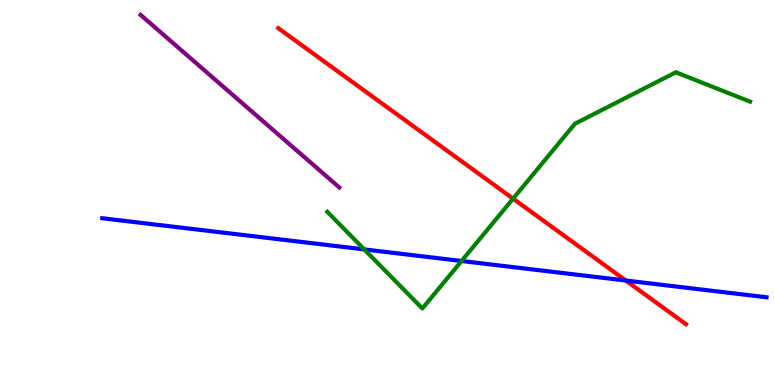[{'lines': ['blue', 'red'], 'intersections': [{'x': 8.08, 'y': 2.71}]}, {'lines': ['green', 'red'], 'intersections': [{'x': 6.62, 'y': 4.84}]}, {'lines': ['purple', 'red'], 'intersections': []}, {'lines': ['blue', 'green'], 'intersections': [{'x': 4.7, 'y': 3.52}, {'x': 5.96, 'y': 3.22}]}, {'lines': ['blue', 'purple'], 'intersections': []}, {'lines': ['green', 'purple'], 'intersections': []}]